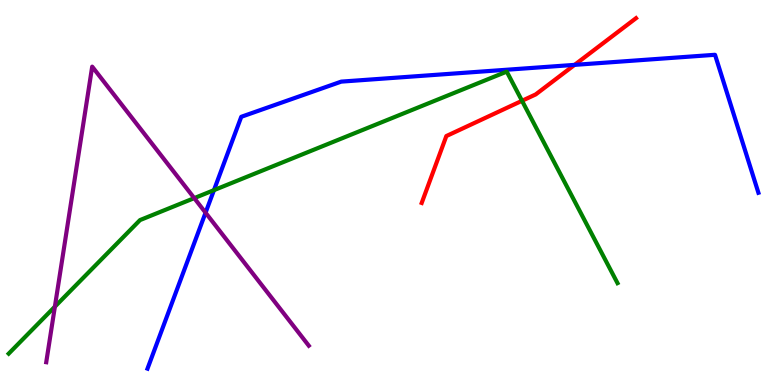[{'lines': ['blue', 'red'], 'intersections': [{'x': 7.41, 'y': 8.32}]}, {'lines': ['green', 'red'], 'intersections': [{'x': 6.74, 'y': 7.38}]}, {'lines': ['purple', 'red'], 'intersections': []}, {'lines': ['blue', 'green'], 'intersections': [{'x': 2.76, 'y': 5.06}]}, {'lines': ['blue', 'purple'], 'intersections': [{'x': 2.65, 'y': 4.48}]}, {'lines': ['green', 'purple'], 'intersections': [{'x': 0.708, 'y': 2.03}, {'x': 2.51, 'y': 4.85}]}]